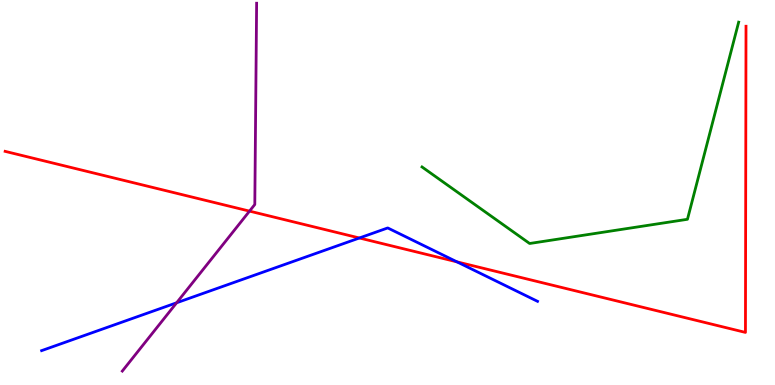[{'lines': ['blue', 'red'], 'intersections': [{'x': 4.64, 'y': 3.82}, {'x': 5.9, 'y': 3.2}]}, {'lines': ['green', 'red'], 'intersections': []}, {'lines': ['purple', 'red'], 'intersections': [{'x': 3.22, 'y': 4.52}]}, {'lines': ['blue', 'green'], 'intersections': []}, {'lines': ['blue', 'purple'], 'intersections': [{'x': 2.28, 'y': 2.14}]}, {'lines': ['green', 'purple'], 'intersections': []}]